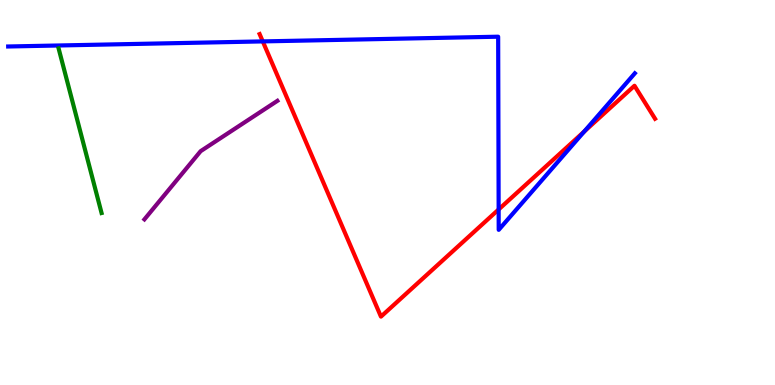[{'lines': ['blue', 'red'], 'intersections': [{'x': 3.39, 'y': 8.92}, {'x': 6.43, 'y': 4.56}, {'x': 7.54, 'y': 6.58}]}, {'lines': ['green', 'red'], 'intersections': []}, {'lines': ['purple', 'red'], 'intersections': []}, {'lines': ['blue', 'green'], 'intersections': []}, {'lines': ['blue', 'purple'], 'intersections': []}, {'lines': ['green', 'purple'], 'intersections': []}]